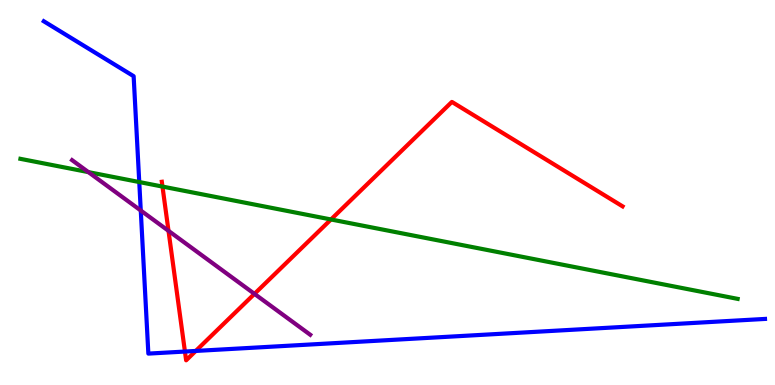[{'lines': ['blue', 'red'], 'intersections': [{'x': 2.39, 'y': 0.869}, {'x': 2.53, 'y': 0.885}]}, {'lines': ['green', 'red'], 'intersections': [{'x': 2.1, 'y': 5.15}, {'x': 4.27, 'y': 4.3}]}, {'lines': ['purple', 'red'], 'intersections': [{'x': 2.17, 'y': 4.0}, {'x': 3.28, 'y': 2.37}]}, {'lines': ['blue', 'green'], 'intersections': [{'x': 1.8, 'y': 5.27}]}, {'lines': ['blue', 'purple'], 'intersections': [{'x': 1.82, 'y': 4.53}]}, {'lines': ['green', 'purple'], 'intersections': [{'x': 1.14, 'y': 5.53}]}]